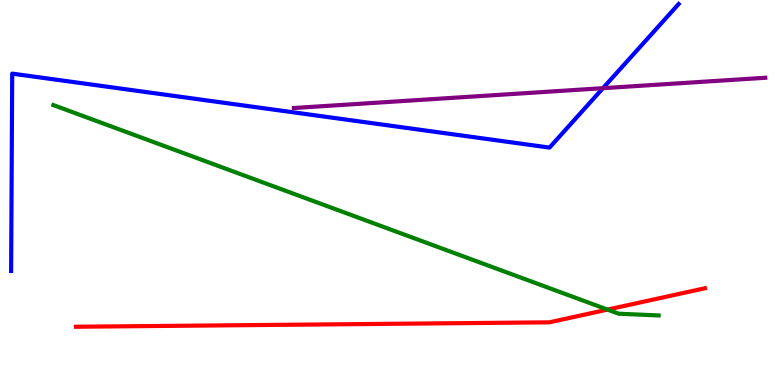[{'lines': ['blue', 'red'], 'intersections': []}, {'lines': ['green', 'red'], 'intersections': [{'x': 7.84, 'y': 1.96}]}, {'lines': ['purple', 'red'], 'intersections': []}, {'lines': ['blue', 'green'], 'intersections': []}, {'lines': ['blue', 'purple'], 'intersections': [{'x': 7.78, 'y': 7.71}]}, {'lines': ['green', 'purple'], 'intersections': []}]